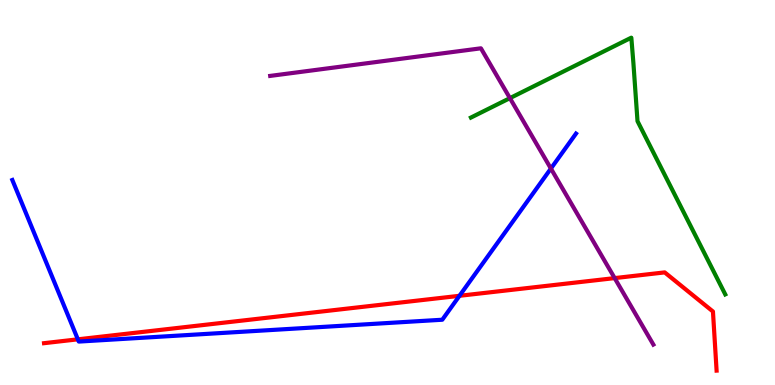[{'lines': ['blue', 'red'], 'intersections': [{'x': 1.0, 'y': 1.19}, {'x': 5.93, 'y': 2.32}]}, {'lines': ['green', 'red'], 'intersections': []}, {'lines': ['purple', 'red'], 'intersections': [{'x': 7.93, 'y': 2.78}]}, {'lines': ['blue', 'green'], 'intersections': []}, {'lines': ['blue', 'purple'], 'intersections': [{'x': 7.11, 'y': 5.62}]}, {'lines': ['green', 'purple'], 'intersections': [{'x': 6.58, 'y': 7.45}]}]